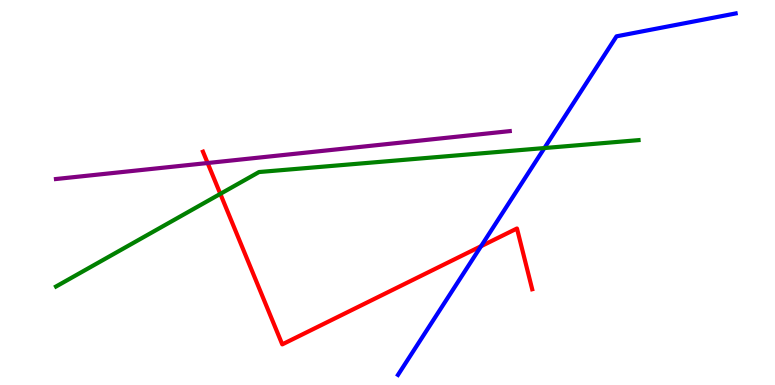[{'lines': ['blue', 'red'], 'intersections': [{'x': 6.21, 'y': 3.6}]}, {'lines': ['green', 'red'], 'intersections': [{'x': 2.84, 'y': 4.96}]}, {'lines': ['purple', 'red'], 'intersections': [{'x': 2.68, 'y': 5.77}]}, {'lines': ['blue', 'green'], 'intersections': [{'x': 7.02, 'y': 6.15}]}, {'lines': ['blue', 'purple'], 'intersections': []}, {'lines': ['green', 'purple'], 'intersections': []}]